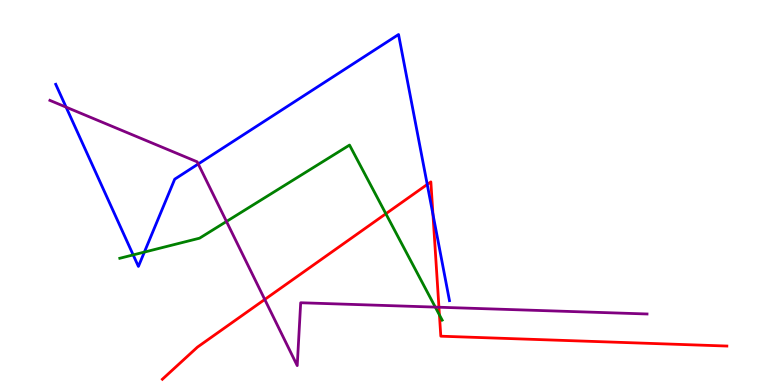[{'lines': ['blue', 'red'], 'intersections': [{'x': 5.51, 'y': 5.21}, {'x': 5.59, 'y': 4.44}]}, {'lines': ['green', 'red'], 'intersections': [{'x': 4.98, 'y': 4.45}, {'x': 5.67, 'y': 1.82}]}, {'lines': ['purple', 'red'], 'intersections': [{'x': 3.42, 'y': 2.22}, {'x': 5.66, 'y': 2.02}]}, {'lines': ['blue', 'green'], 'intersections': [{'x': 1.72, 'y': 3.38}, {'x': 1.86, 'y': 3.45}]}, {'lines': ['blue', 'purple'], 'intersections': [{'x': 0.853, 'y': 7.22}, {'x': 2.56, 'y': 5.74}]}, {'lines': ['green', 'purple'], 'intersections': [{'x': 2.92, 'y': 4.25}, {'x': 5.62, 'y': 2.02}]}]